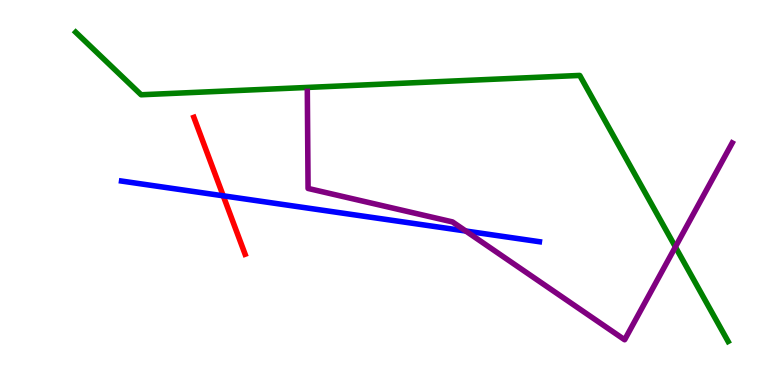[{'lines': ['blue', 'red'], 'intersections': [{'x': 2.88, 'y': 4.91}]}, {'lines': ['green', 'red'], 'intersections': []}, {'lines': ['purple', 'red'], 'intersections': []}, {'lines': ['blue', 'green'], 'intersections': []}, {'lines': ['blue', 'purple'], 'intersections': [{'x': 6.01, 'y': 4.0}]}, {'lines': ['green', 'purple'], 'intersections': [{'x': 8.71, 'y': 3.59}]}]